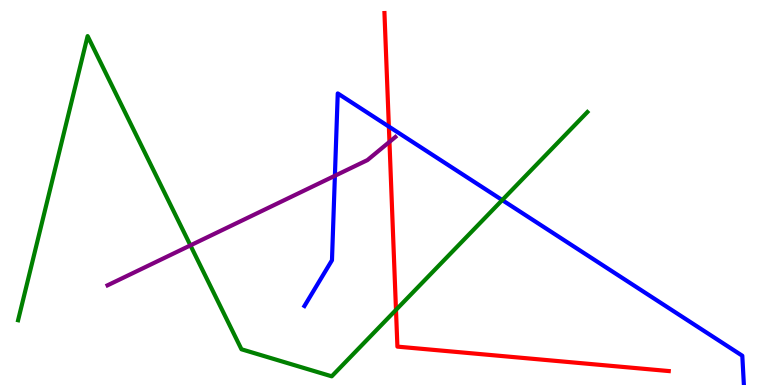[{'lines': ['blue', 'red'], 'intersections': [{'x': 5.02, 'y': 6.71}]}, {'lines': ['green', 'red'], 'intersections': [{'x': 5.11, 'y': 1.95}]}, {'lines': ['purple', 'red'], 'intersections': [{'x': 5.03, 'y': 6.31}]}, {'lines': ['blue', 'green'], 'intersections': [{'x': 6.48, 'y': 4.8}]}, {'lines': ['blue', 'purple'], 'intersections': [{'x': 4.32, 'y': 5.43}]}, {'lines': ['green', 'purple'], 'intersections': [{'x': 2.46, 'y': 3.63}]}]